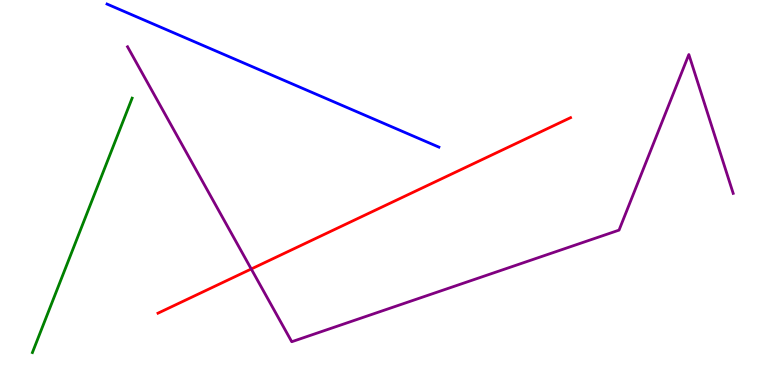[{'lines': ['blue', 'red'], 'intersections': []}, {'lines': ['green', 'red'], 'intersections': []}, {'lines': ['purple', 'red'], 'intersections': [{'x': 3.24, 'y': 3.01}]}, {'lines': ['blue', 'green'], 'intersections': []}, {'lines': ['blue', 'purple'], 'intersections': []}, {'lines': ['green', 'purple'], 'intersections': []}]